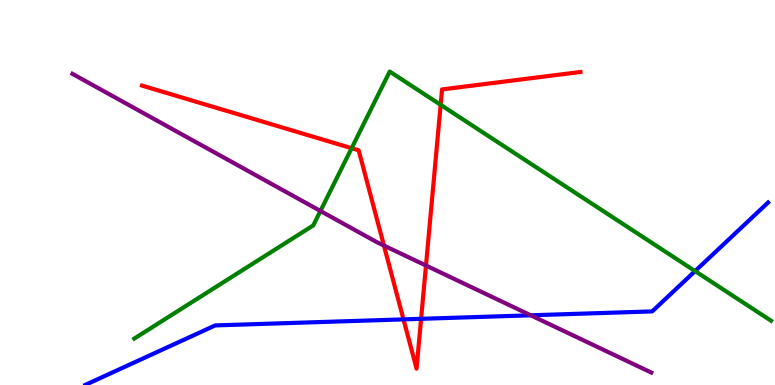[{'lines': ['blue', 'red'], 'intersections': [{'x': 5.21, 'y': 1.7}, {'x': 5.43, 'y': 1.72}]}, {'lines': ['green', 'red'], 'intersections': [{'x': 4.54, 'y': 6.15}, {'x': 5.69, 'y': 7.28}]}, {'lines': ['purple', 'red'], 'intersections': [{'x': 4.95, 'y': 3.62}, {'x': 5.5, 'y': 3.1}]}, {'lines': ['blue', 'green'], 'intersections': [{'x': 8.97, 'y': 2.96}]}, {'lines': ['blue', 'purple'], 'intersections': [{'x': 6.85, 'y': 1.81}]}, {'lines': ['green', 'purple'], 'intersections': [{'x': 4.13, 'y': 4.52}]}]